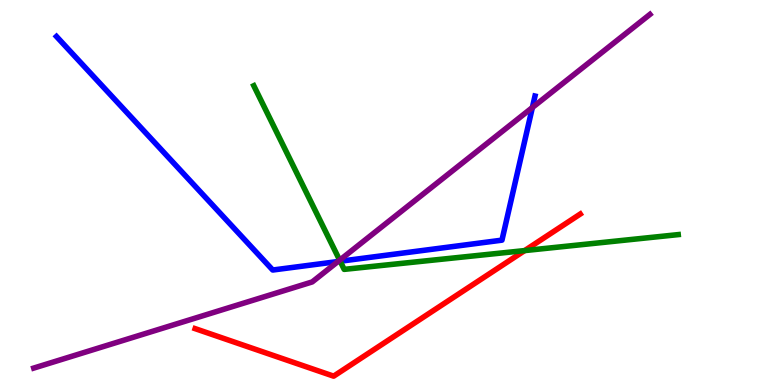[{'lines': ['blue', 'red'], 'intersections': []}, {'lines': ['green', 'red'], 'intersections': [{'x': 6.77, 'y': 3.49}]}, {'lines': ['purple', 'red'], 'intersections': []}, {'lines': ['blue', 'green'], 'intersections': [{'x': 4.39, 'y': 3.21}]}, {'lines': ['blue', 'purple'], 'intersections': [{'x': 4.36, 'y': 3.21}, {'x': 6.87, 'y': 7.21}]}, {'lines': ['green', 'purple'], 'intersections': [{'x': 4.38, 'y': 3.24}]}]